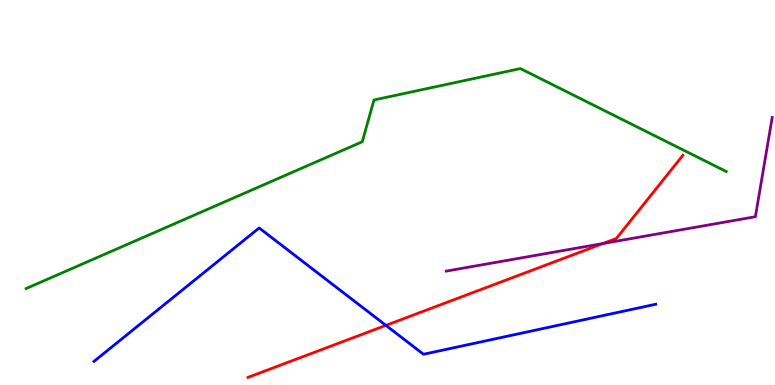[{'lines': ['blue', 'red'], 'intersections': [{'x': 4.98, 'y': 1.55}]}, {'lines': ['green', 'red'], 'intersections': []}, {'lines': ['purple', 'red'], 'intersections': [{'x': 7.78, 'y': 3.67}]}, {'lines': ['blue', 'green'], 'intersections': []}, {'lines': ['blue', 'purple'], 'intersections': []}, {'lines': ['green', 'purple'], 'intersections': []}]